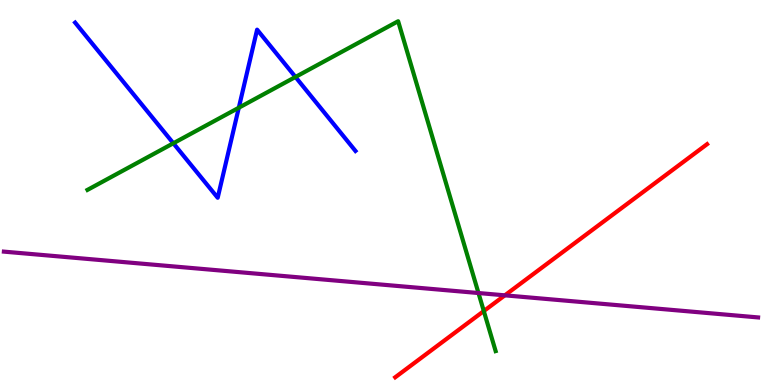[{'lines': ['blue', 'red'], 'intersections': []}, {'lines': ['green', 'red'], 'intersections': [{'x': 6.24, 'y': 1.92}]}, {'lines': ['purple', 'red'], 'intersections': [{'x': 6.51, 'y': 2.33}]}, {'lines': ['blue', 'green'], 'intersections': [{'x': 2.24, 'y': 6.28}, {'x': 3.08, 'y': 7.2}, {'x': 3.81, 'y': 8.0}]}, {'lines': ['blue', 'purple'], 'intersections': []}, {'lines': ['green', 'purple'], 'intersections': [{'x': 6.17, 'y': 2.39}]}]